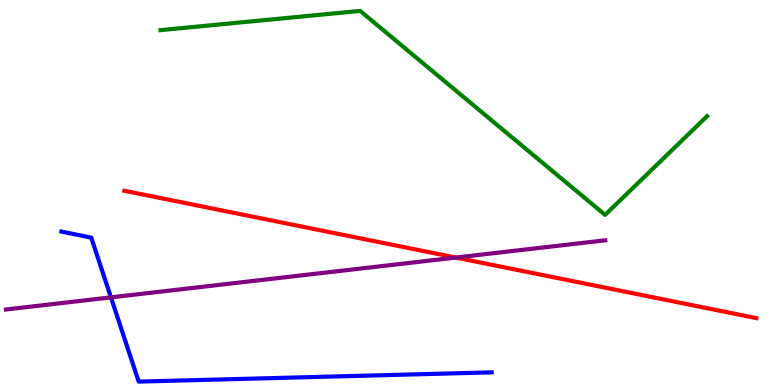[{'lines': ['blue', 'red'], 'intersections': []}, {'lines': ['green', 'red'], 'intersections': []}, {'lines': ['purple', 'red'], 'intersections': [{'x': 5.88, 'y': 3.31}]}, {'lines': ['blue', 'green'], 'intersections': []}, {'lines': ['blue', 'purple'], 'intersections': [{'x': 1.43, 'y': 2.28}]}, {'lines': ['green', 'purple'], 'intersections': []}]